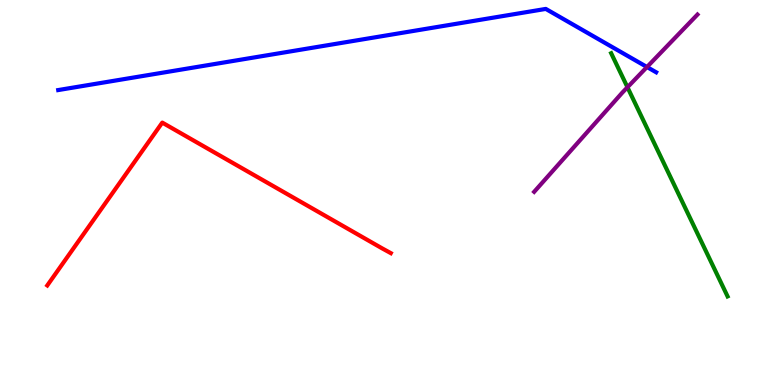[{'lines': ['blue', 'red'], 'intersections': []}, {'lines': ['green', 'red'], 'intersections': []}, {'lines': ['purple', 'red'], 'intersections': []}, {'lines': ['blue', 'green'], 'intersections': []}, {'lines': ['blue', 'purple'], 'intersections': [{'x': 8.35, 'y': 8.26}]}, {'lines': ['green', 'purple'], 'intersections': [{'x': 8.1, 'y': 7.73}]}]